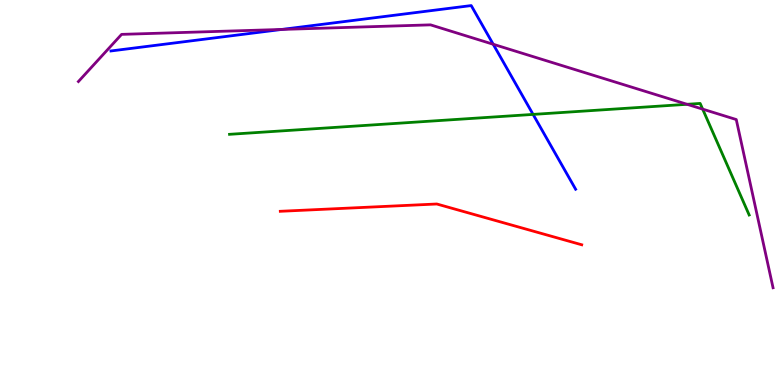[{'lines': ['blue', 'red'], 'intersections': []}, {'lines': ['green', 'red'], 'intersections': []}, {'lines': ['purple', 'red'], 'intersections': []}, {'lines': ['blue', 'green'], 'intersections': [{'x': 6.88, 'y': 7.03}]}, {'lines': ['blue', 'purple'], 'intersections': [{'x': 3.64, 'y': 9.24}, {'x': 6.36, 'y': 8.85}]}, {'lines': ['green', 'purple'], 'intersections': [{'x': 8.87, 'y': 7.29}, {'x': 9.07, 'y': 7.17}]}]